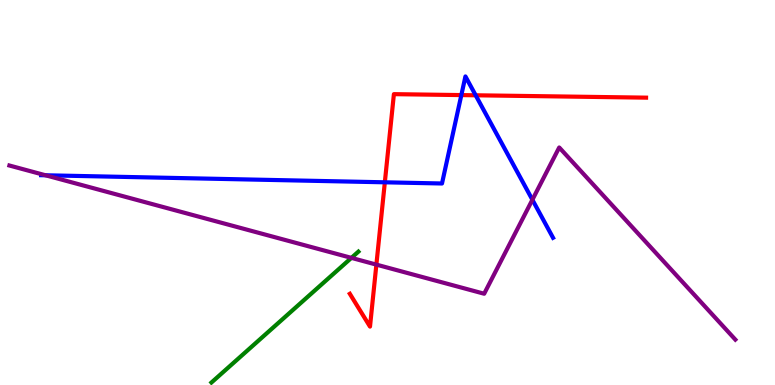[{'lines': ['blue', 'red'], 'intersections': [{'x': 4.97, 'y': 5.26}, {'x': 5.95, 'y': 7.53}, {'x': 6.14, 'y': 7.53}]}, {'lines': ['green', 'red'], 'intersections': []}, {'lines': ['purple', 'red'], 'intersections': [{'x': 4.86, 'y': 3.13}]}, {'lines': ['blue', 'green'], 'intersections': []}, {'lines': ['blue', 'purple'], 'intersections': [{'x': 0.588, 'y': 5.45}, {'x': 6.87, 'y': 4.81}]}, {'lines': ['green', 'purple'], 'intersections': [{'x': 4.53, 'y': 3.3}]}]